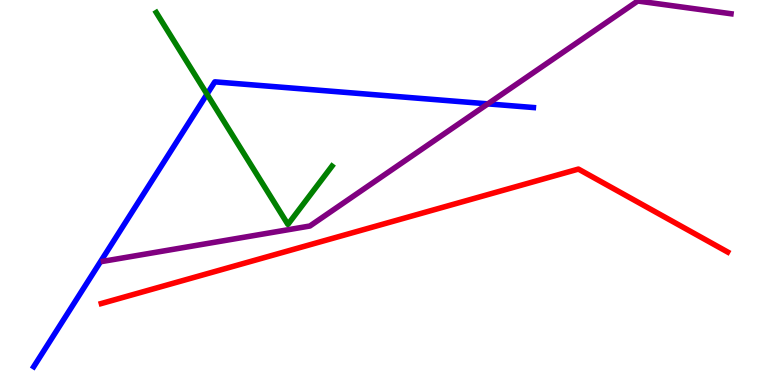[{'lines': ['blue', 'red'], 'intersections': []}, {'lines': ['green', 'red'], 'intersections': []}, {'lines': ['purple', 'red'], 'intersections': []}, {'lines': ['blue', 'green'], 'intersections': [{'x': 2.67, 'y': 7.55}]}, {'lines': ['blue', 'purple'], 'intersections': [{'x': 6.3, 'y': 7.3}]}, {'lines': ['green', 'purple'], 'intersections': []}]